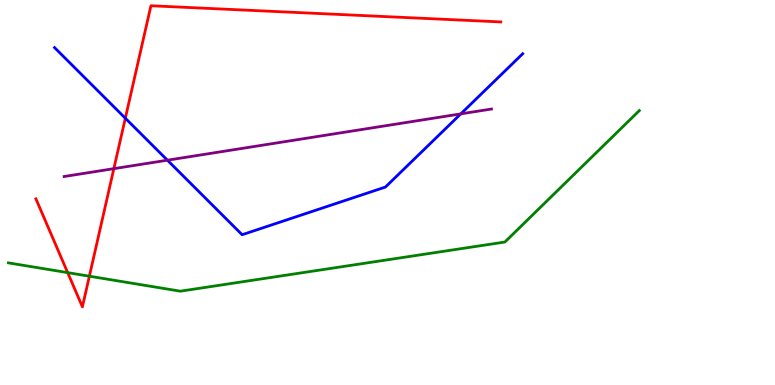[{'lines': ['blue', 'red'], 'intersections': [{'x': 1.62, 'y': 6.93}]}, {'lines': ['green', 'red'], 'intersections': [{'x': 0.873, 'y': 2.92}, {'x': 1.15, 'y': 2.83}]}, {'lines': ['purple', 'red'], 'intersections': [{'x': 1.47, 'y': 5.62}]}, {'lines': ['blue', 'green'], 'intersections': []}, {'lines': ['blue', 'purple'], 'intersections': [{'x': 2.16, 'y': 5.84}, {'x': 5.95, 'y': 7.04}]}, {'lines': ['green', 'purple'], 'intersections': []}]